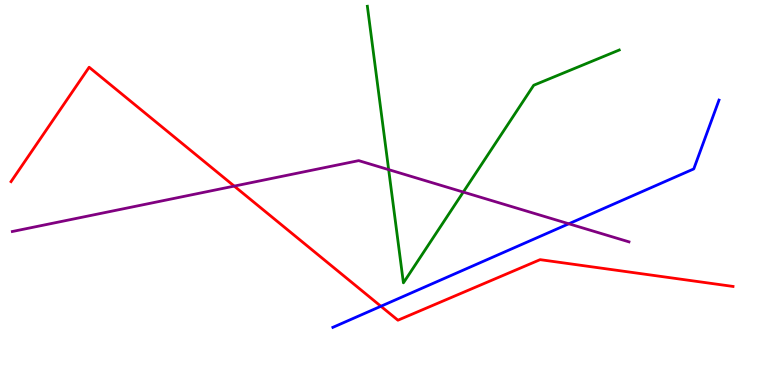[{'lines': ['blue', 'red'], 'intersections': [{'x': 4.91, 'y': 2.05}]}, {'lines': ['green', 'red'], 'intersections': []}, {'lines': ['purple', 'red'], 'intersections': [{'x': 3.02, 'y': 5.17}]}, {'lines': ['blue', 'green'], 'intersections': []}, {'lines': ['blue', 'purple'], 'intersections': [{'x': 7.34, 'y': 4.19}]}, {'lines': ['green', 'purple'], 'intersections': [{'x': 5.01, 'y': 5.59}, {'x': 5.98, 'y': 5.01}]}]